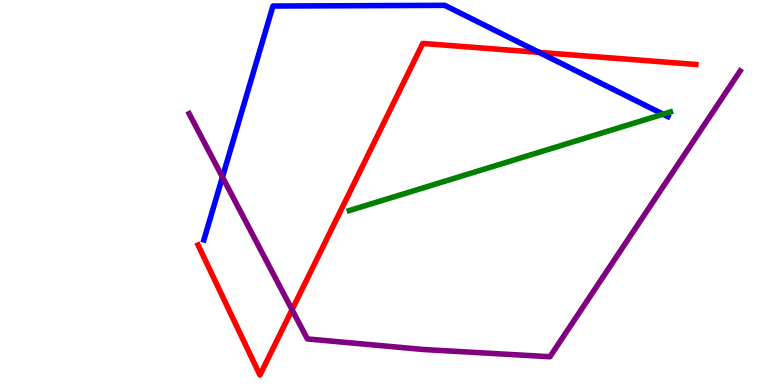[{'lines': ['blue', 'red'], 'intersections': [{'x': 6.96, 'y': 8.64}]}, {'lines': ['green', 'red'], 'intersections': []}, {'lines': ['purple', 'red'], 'intersections': [{'x': 3.77, 'y': 1.96}]}, {'lines': ['blue', 'green'], 'intersections': [{'x': 8.56, 'y': 7.03}]}, {'lines': ['blue', 'purple'], 'intersections': [{'x': 2.87, 'y': 5.4}]}, {'lines': ['green', 'purple'], 'intersections': []}]